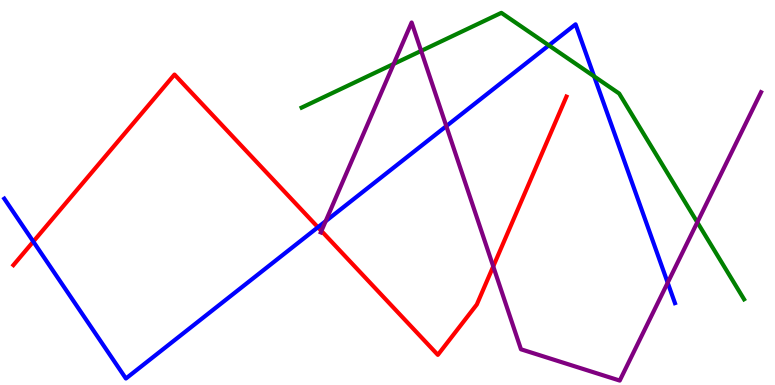[{'lines': ['blue', 'red'], 'intersections': [{'x': 0.43, 'y': 3.73}, {'x': 4.1, 'y': 4.1}]}, {'lines': ['green', 'red'], 'intersections': []}, {'lines': ['purple', 'red'], 'intersections': [{'x': 4.15, 'y': 4.0}, {'x': 6.36, 'y': 3.08}]}, {'lines': ['blue', 'green'], 'intersections': [{'x': 7.08, 'y': 8.82}, {'x': 7.67, 'y': 8.02}]}, {'lines': ['blue', 'purple'], 'intersections': [{'x': 4.2, 'y': 4.26}, {'x': 5.76, 'y': 6.72}, {'x': 8.62, 'y': 2.66}]}, {'lines': ['green', 'purple'], 'intersections': [{'x': 5.08, 'y': 8.34}, {'x': 5.43, 'y': 8.68}, {'x': 9.0, 'y': 4.23}]}]